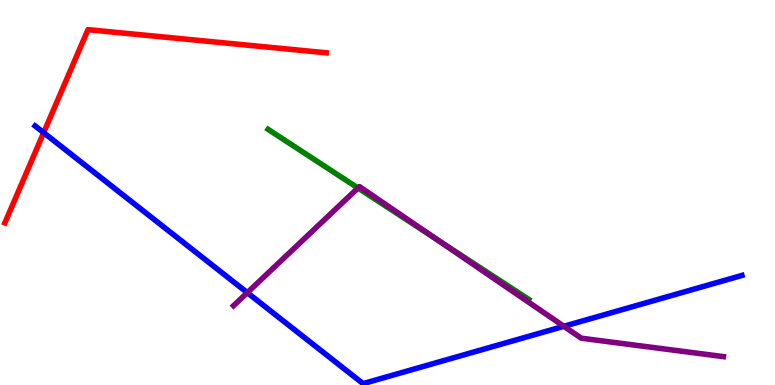[{'lines': ['blue', 'red'], 'intersections': [{'x': 0.564, 'y': 6.55}]}, {'lines': ['green', 'red'], 'intersections': []}, {'lines': ['purple', 'red'], 'intersections': []}, {'lines': ['blue', 'green'], 'intersections': []}, {'lines': ['blue', 'purple'], 'intersections': [{'x': 3.19, 'y': 2.4}, {'x': 7.28, 'y': 1.52}]}, {'lines': ['green', 'purple'], 'intersections': [{'x': 4.62, 'y': 5.12}, {'x': 5.62, 'y': 3.81}]}]